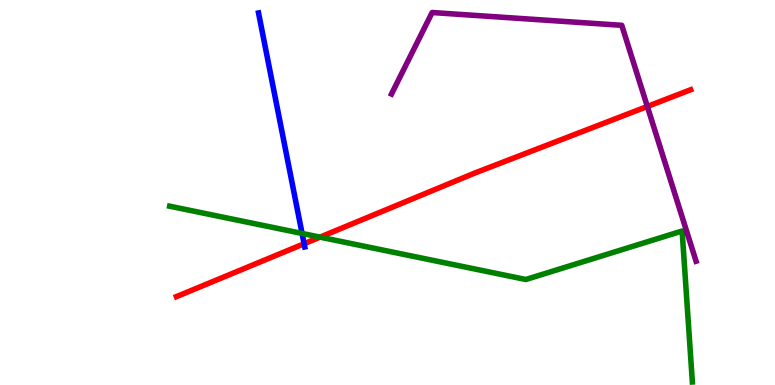[{'lines': ['blue', 'red'], 'intersections': [{'x': 3.92, 'y': 3.67}]}, {'lines': ['green', 'red'], 'intersections': [{'x': 4.13, 'y': 3.84}]}, {'lines': ['purple', 'red'], 'intersections': [{'x': 8.35, 'y': 7.23}]}, {'lines': ['blue', 'green'], 'intersections': [{'x': 3.9, 'y': 3.94}]}, {'lines': ['blue', 'purple'], 'intersections': []}, {'lines': ['green', 'purple'], 'intersections': []}]